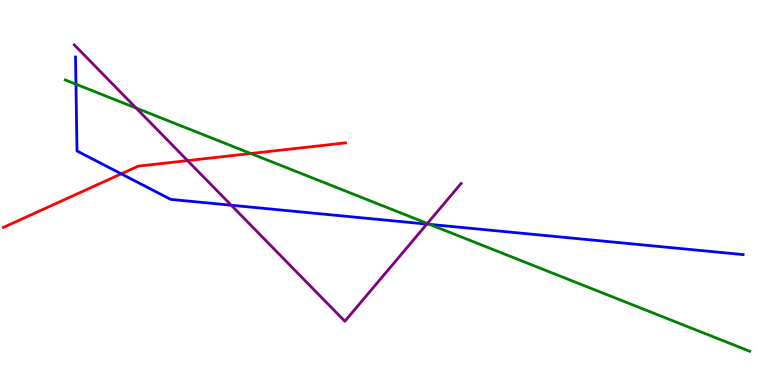[{'lines': ['blue', 'red'], 'intersections': [{'x': 1.56, 'y': 5.48}]}, {'lines': ['green', 'red'], 'intersections': [{'x': 3.24, 'y': 6.01}]}, {'lines': ['purple', 'red'], 'intersections': [{'x': 2.42, 'y': 5.83}]}, {'lines': ['blue', 'green'], 'intersections': [{'x': 0.98, 'y': 7.81}, {'x': 5.54, 'y': 4.17}]}, {'lines': ['blue', 'purple'], 'intersections': [{'x': 2.98, 'y': 4.67}, {'x': 5.51, 'y': 4.18}]}, {'lines': ['green', 'purple'], 'intersections': [{'x': 1.76, 'y': 7.19}, {'x': 5.51, 'y': 4.2}]}]